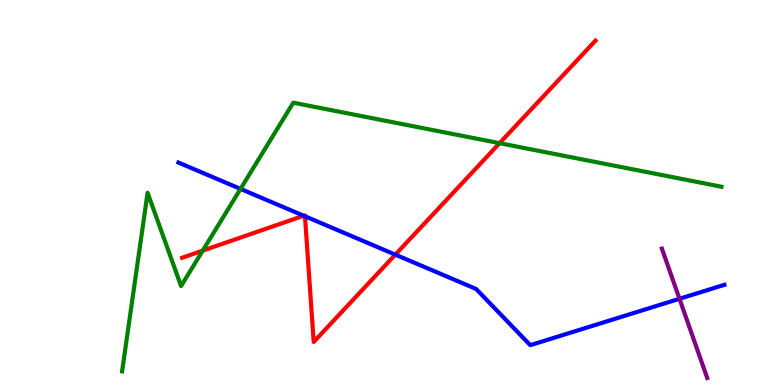[{'lines': ['blue', 'red'], 'intersections': [{'x': 3.92, 'y': 4.4}, {'x': 3.94, 'y': 4.38}, {'x': 5.1, 'y': 3.39}]}, {'lines': ['green', 'red'], 'intersections': [{'x': 2.62, 'y': 3.49}, {'x': 6.45, 'y': 6.28}]}, {'lines': ['purple', 'red'], 'intersections': []}, {'lines': ['blue', 'green'], 'intersections': [{'x': 3.1, 'y': 5.09}]}, {'lines': ['blue', 'purple'], 'intersections': [{'x': 8.77, 'y': 2.24}]}, {'lines': ['green', 'purple'], 'intersections': []}]